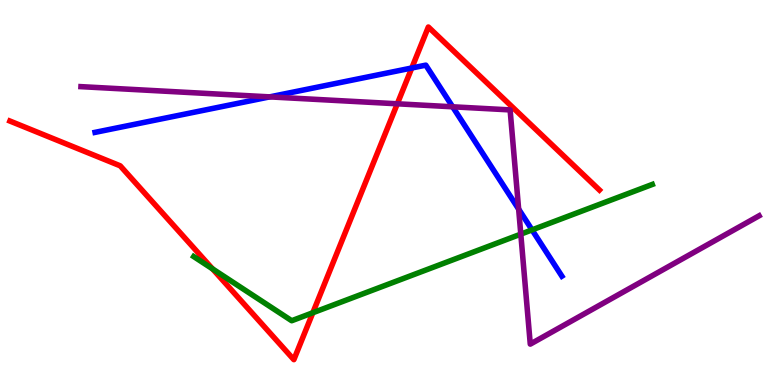[{'lines': ['blue', 'red'], 'intersections': [{'x': 5.31, 'y': 8.23}]}, {'lines': ['green', 'red'], 'intersections': [{'x': 2.74, 'y': 3.02}, {'x': 4.04, 'y': 1.88}]}, {'lines': ['purple', 'red'], 'intersections': [{'x': 5.13, 'y': 7.3}]}, {'lines': ['blue', 'green'], 'intersections': [{'x': 6.86, 'y': 4.03}]}, {'lines': ['blue', 'purple'], 'intersections': [{'x': 3.48, 'y': 7.48}, {'x': 5.84, 'y': 7.23}, {'x': 6.69, 'y': 4.57}]}, {'lines': ['green', 'purple'], 'intersections': [{'x': 6.72, 'y': 3.92}]}]